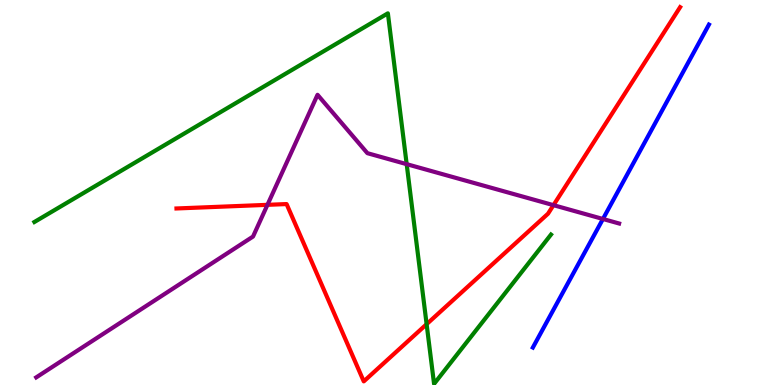[{'lines': ['blue', 'red'], 'intersections': []}, {'lines': ['green', 'red'], 'intersections': [{'x': 5.5, 'y': 1.58}]}, {'lines': ['purple', 'red'], 'intersections': [{'x': 3.45, 'y': 4.68}, {'x': 7.14, 'y': 4.67}]}, {'lines': ['blue', 'green'], 'intersections': []}, {'lines': ['blue', 'purple'], 'intersections': [{'x': 7.78, 'y': 4.31}]}, {'lines': ['green', 'purple'], 'intersections': [{'x': 5.25, 'y': 5.74}]}]